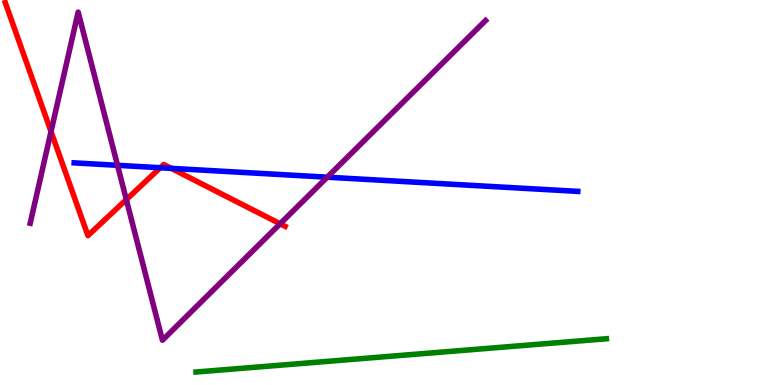[{'lines': ['blue', 'red'], 'intersections': [{'x': 2.07, 'y': 5.64}, {'x': 2.21, 'y': 5.63}]}, {'lines': ['green', 'red'], 'intersections': []}, {'lines': ['purple', 'red'], 'intersections': [{'x': 0.658, 'y': 6.58}, {'x': 1.63, 'y': 4.82}, {'x': 3.61, 'y': 4.19}]}, {'lines': ['blue', 'green'], 'intersections': []}, {'lines': ['blue', 'purple'], 'intersections': [{'x': 1.52, 'y': 5.71}, {'x': 4.22, 'y': 5.4}]}, {'lines': ['green', 'purple'], 'intersections': []}]